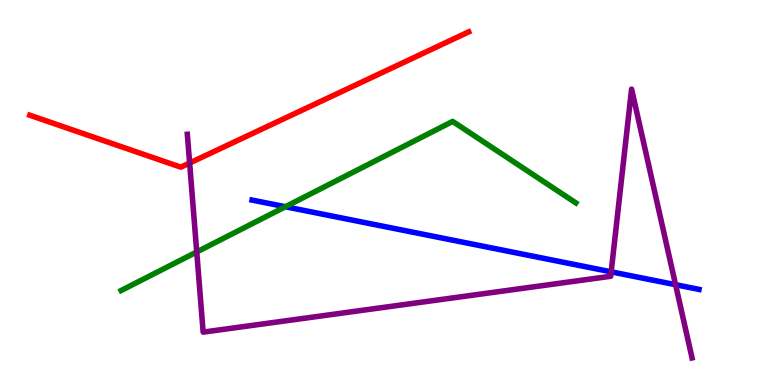[{'lines': ['blue', 'red'], 'intersections': []}, {'lines': ['green', 'red'], 'intersections': []}, {'lines': ['purple', 'red'], 'intersections': [{'x': 2.45, 'y': 5.77}]}, {'lines': ['blue', 'green'], 'intersections': [{'x': 3.68, 'y': 4.63}]}, {'lines': ['blue', 'purple'], 'intersections': [{'x': 7.89, 'y': 2.94}, {'x': 8.72, 'y': 2.61}]}, {'lines': ['green', 'purple'], 'intersections': [{'x': 2.54, 'y': 3.46}]}]